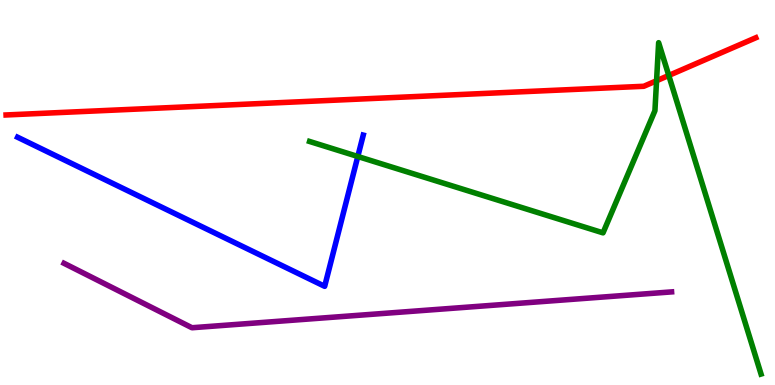[{'lines': ['blue', 'red'], 'intersections': []}, {'lines': ['green', 'red'], 'intersections': [{'x': 8.47, 'y': 7.9}, {'x': 8.63, 'y': 8.04}]}, {'lines': ['purple', 'red'], 'intersections': []}, {'lines': ['blue', 'green'], 'intersections': [{'x': 4.62, 'y': 5.94}]}, {'lines': ['blue', 'purple'], 'intersections': []}, {'lines': ['green', 'purple'], 'intersections': []}]